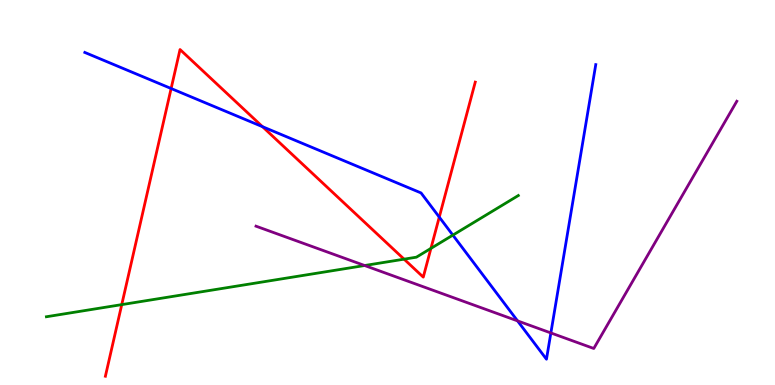[{'lines': ['blue', 'red'], 'intersections': [{'x': 2.21, 'y': 7.7}, {'x': 3.39, 'y': 6.71}, {'x': 5.67, 'y': 4.36}]}, {'lines': ['green', 'red'], 'intersections': [{'x': 1.57, 'y': 2.09}, {'x': 5.21, 'y': 3.27}, {'x': 5.56, 'y': 3.55}]}, {'lines': ['purple', 'red'], 'intersections': []}, {'lines': ['blue', 'green'], 'intersections': [{'x': 5.84, 'y': 3.89}]}, {'lines': ['blue', 'purple'], 'intersections': [{'x': 6.68, 'y': 1.67}, {'x': 7.11, 'y': 1.35}]}, {'lines': ['green', 'purple'], 'intersections': [{'x': 4.71, 'y': 3.1}]}]